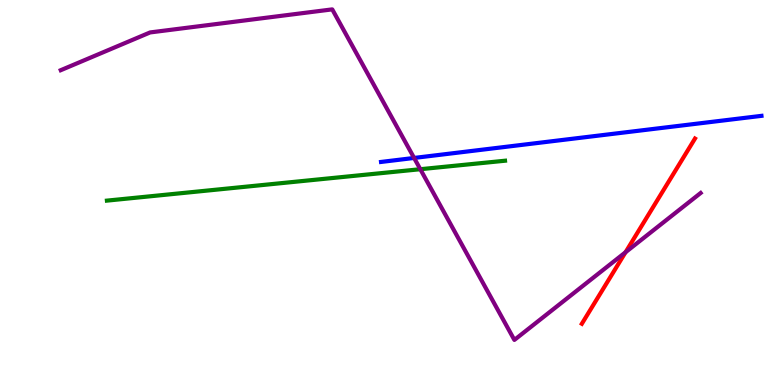[{'lines': ['blue', 'red'], 'intersections': []}, {'lines': ['green', 'red'], 'intersections': []}, {'lines': ['purple', 'red'], 'intersections': [{'x': 8.07, 'y': 3.45}]}, {'lines': ['blue', 'green'], 'intersections': []}, {'lines': ['blue', 'purple'], 'intersections': [{'x': 5.34, 'y': 5.9}]}, {'lines': ['green', 'purple'], 'intersections': [{'x': 5.42, 'y': 5.6}]}]